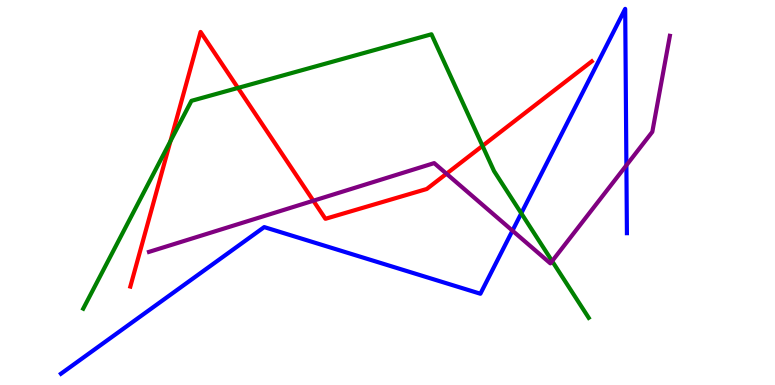[{'lines': ['blue', 'red'], 'intersections': []}, {'lines': ['green', 'red'], 'intersections': [{'x': 2.2, 'y': 6.33}, {'x': 3.07, 'y': 7.72}, {'x': 6.23, 'y': 6.21}]}, {'lines': ['purple', 'red'], 'intersections': [{'x': 4.04, 'y': 4.79}, {'x': 5.76, 'y': 5.49}]}, {'lines': ['blue', 'green'], 'intersections': [{'x': 6.73, 'y': 4.46}]}, {'lines': ['blue', 'purple'], 'intersections': [{'x': 6.61, 'y': 4.01}, {'x': 8.08, 'y': 5.71}]}, {'lines': ['green', 'purple'], 'intersections': [{'x': 7.12, 'y': 3.22}]}]